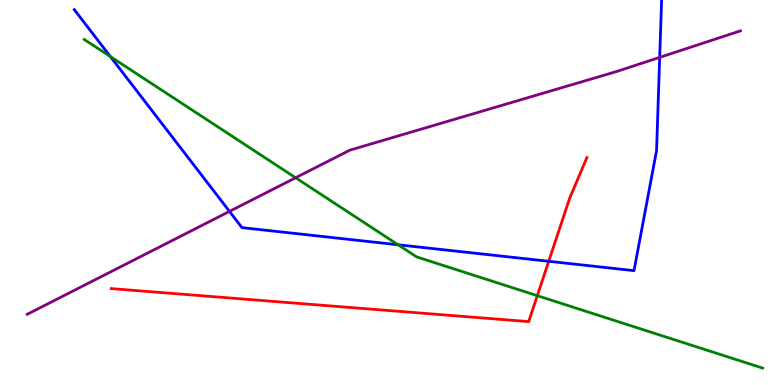[{'lines': ['blue', 'red'], 'intersections': [{'x': 7.08, 'y': 3.21}]}, {'lines': ['green', 'red'], 'intersections': [{'x': 6.93, 'y': 2.32}]}, {'lines': ['purple', 'red'], 'intersections': []}, {'lines': ['blue', 'green'], 'intersections': [{'x': 1.42, 'y': 8.53}, {'x': 5.14, 'y': 3.64}]}, {'lines': ['blue', 'purple'], 'intersections': [{'x': 2.96, 'y': 4.51}, {'x': 8.51, 'y': 8.51}]}, {'lines': ['green', 'purple'], 'intersections': [{'x': 3.81, 'y': 5.38}]}]